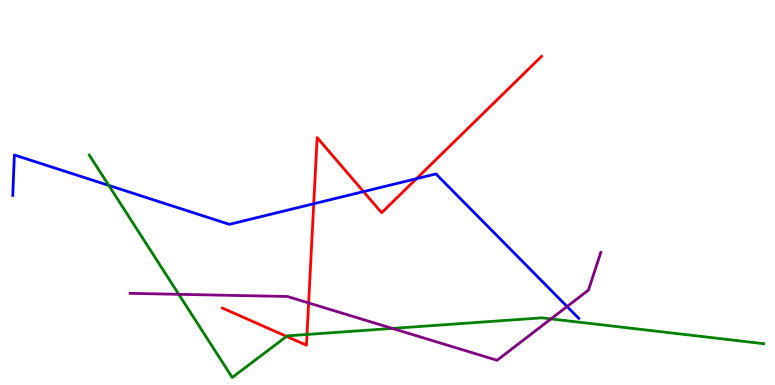[{'lines': ['blue', 'red'], 'intersections': [{'x': 4.05, 'y': 4.71}, {'x': 4.69, 'y': 5.02}, {'x': 5.37, 'y': 5.36}]}, {'lines': ['green', 'red'], 'intersections': [{'x': 3.7, 'y': 1.26}, {'x': 3.96, 'y': 1.31}]}, {'lines': ['purple', 'red'], 'intersections': [{'x': 3.98, 'y': 2.13}]}, {'lines': ['blue', 'green'], 'intersections': [{'x': 1.4, 'y': 5.18}]}, {'lines': ['blue', 'purple'], 'intersections': [{'x': 7.32, 'y': 2.04}]}, {'lines': ['green', 'purple'], 'intersections': [{'x': 2.31, 'y': 2.36}, {'x': 5.06, 'y': 1.47}, {'x': 7.11, 'y': 1.72}]}]